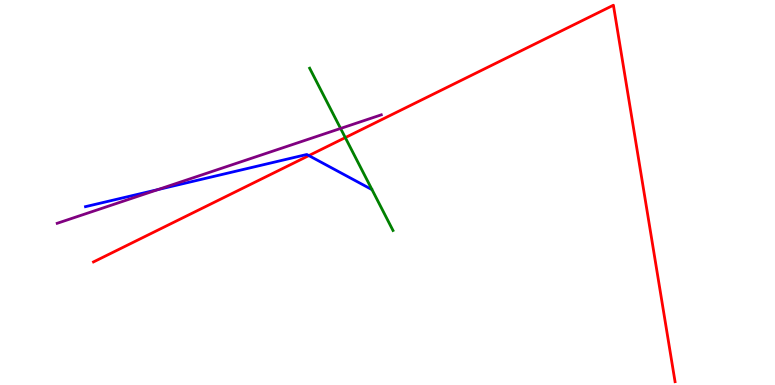[{'lines': ['blue', 'red'], 'intersections': [{'x': 3.99, 'y': 5.96}]}, {'lines': ['green', 'red'], 'intersections': [{'x': 4.46, 'y': 6.43}]}, {'lines': ['purple', 'red'], 'intersections': []}, {'lines': ['blue', 'green'], 'intersections': []}, {'lines': ['blue', 'purple'], 'intersections': [{'x': 2.04, 'y': 5.08}]}, {'lines': ['green', 'purple'], 'intersections': [{'x': 4.39, 'y': 6.66}]}]